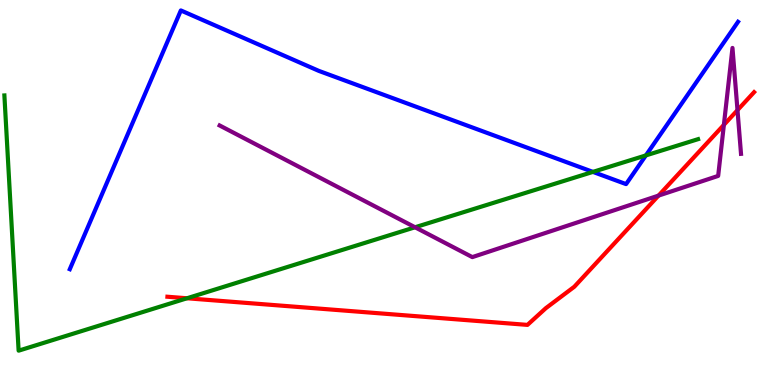[{'lines': ['blue', 'red'], 'intersections': []}, {'lines': ['green', 'red'], 'intersections': [{'x': 2.41, 'y': 2.25}]}, {'lines': ['purple', 'red'], 'intersections': [{'x': 8.5, 'y': 4.92}, {'x': 9.34, 'y': 6.76}, {'x': 9.52, 'y': 7.14}]}, {'lines': ['blue', 'green'], 'intersections': [{'x': 7.65, 'y': 5.54}, {'x': 8.33, 'y': 5.96}]}, {'lines': ['blue', 'purple'], 'intersections': []}, {'lines': ['green', 'purple'], 'intersections': [{'x': 5.36, 'y': 4.1}]}]